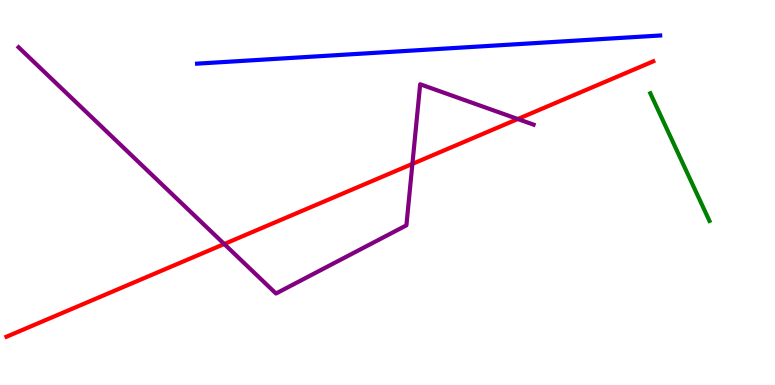[{'lines': ['blue', 'red'], 'intersections': []}, {'lines': ['green', 'red'], 'intersections': []}, {'lines': ['purple', 'red'], 'intersections': [{'x': 2.89, 'y': 3.66}, {'x': 5.32, 'y': 5.74}, {'x': 6.68, 'y': 6.91}]}, {'lines': ['blue', 'green'], 'intersections': []}, {'lines': ['blue', 'purple'], 'intersections': []}, {'lines': ['green', 'purple'], 'intersections': []}]